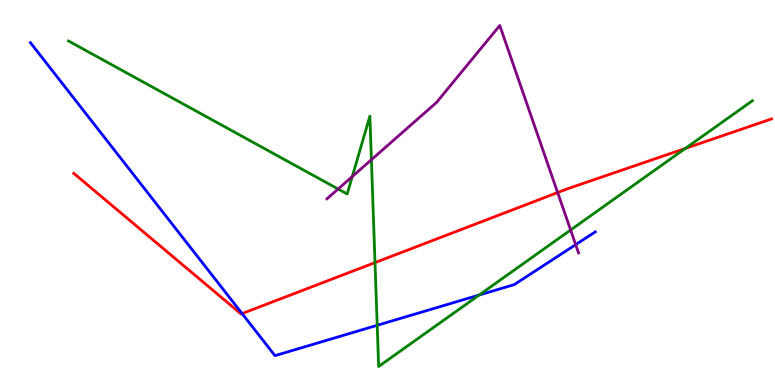[{'lines': ['blue', 'red'], 'intersections': [{'x': 3.12, 'y': 1.86}]}, {'lines': ['green', 'red'], 'intersections': [{'x': 4.84, 'y': 3.18}, {'x': 8.84, 'y': 6.14}]}, {'lines': ['purple', 'red'], 'intersections': [{'x': 7.2, 'y': 5.0}]}, {'lines': ['blue', 'green'], 'intersections': [{'x': 4.87, 'y': 1.55}, {'x': 6.18, 'y': 2.34}]}, {'lines': ['blue', 'purple'], 'intersections': [{'x': 7.43, 'y': 3.65}]}, {'lines': ['green', 'purple'], 'intersections': [{'x': 4.36, 'y': 5.09}, {'x': 4.55, 'y': 5.41}, {'x': 4.79, 'y': 5.85}, {'x': 7.36, 'y': 4.03}]}]